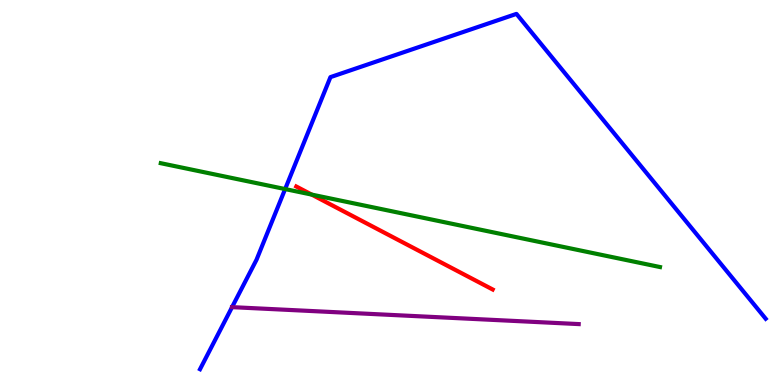[{'lines': ['blue', 'red'], 'intersections': []}, {'lines': ['green', 'red'], 'intersections': [{'x': 4.02, 'y': 4.95}]}, {'lines': ['purple', 'red'], 'intersections': []}, {'lines': ['blue', 'green'], 'intersections': [{'x': 3.68, 'y': 5.09}]}, {'lines': ['blue', 'purple'], 'intersections': [{'x': 2.99, 'y': 2.02}]}, {'lines': ['green', 'purple'], 'intersections': []}]